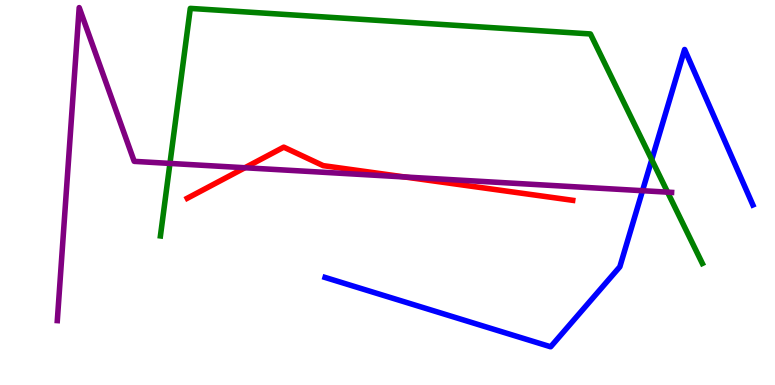[{'lines': ['blue', 'red'], 'intersections': []}, {'lines': ['green', 'red'], 'intersections': []}, {'lines': ['purple', 'red'], 'intersections': [{'x': 3.16, 'y': 5.64}, {'x': 5.22, 'y': 5.4}]}, {'lines': ['blue', 'green'], 'intersections': [{'x': 8.41, 'y': 5.85}]}, {'lines': ['blue', 'purple'], 'intersections': [{'x': 8.29, 'y': 5.05}]}, {'lines': ['green', 'purple'], 'intersections': [{'x': 2.19, 'y': 5.76}, {'x': 8.61, 'y': 5.01}]}]